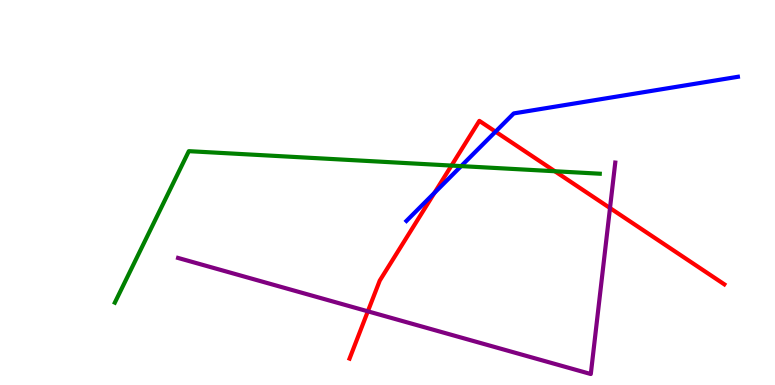[{'lines': ['blue', 'red'], 'intersections': [{'x': 5.61, 'y': 4.99}, {'x': 6.39, 'y': 6.58}]}, {'lines': ['green', 'red'], 'intersections': [{'x': 5.83, 'y': 5.7}, {'x': 7.16, 'y': 5.55}]}, {'lines': ['purple', 'red'], 'intersections': [{'x': 4.75, 'y': 1.91}, {'x': 7.87, 'y': 4.6}]}, {'lines': ['blue', 'green'], 'intersections': [{'x': 5.95, 'y': 5.69}]}, {'lines': ['blue', 'purple'], 'intersections': []}, {'lines': ['green', 'purple'], 'intersections': []}]